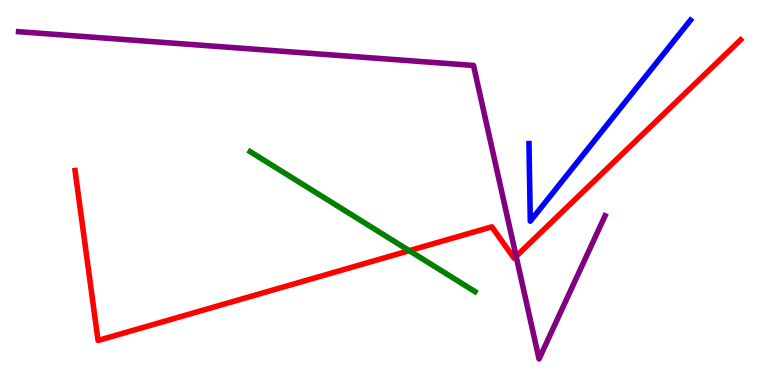[{'lines': ['blue', 'red'], 'intersections': []}, {'lines': ['green', 'red'], 'intersections': [{'x': 5.28, 'y': 3.49}]}, {'lines': ['purple', 'red'], 'intersections': [{'x': 6.66, 'y': 3.34}]}, {'lines': ['blue', 'green'], 'intersections': []}, {'lines': ['blue', 'purple'], 'intersections': []}, {'lines': ['green', 'purple'], 'intersections': []}]